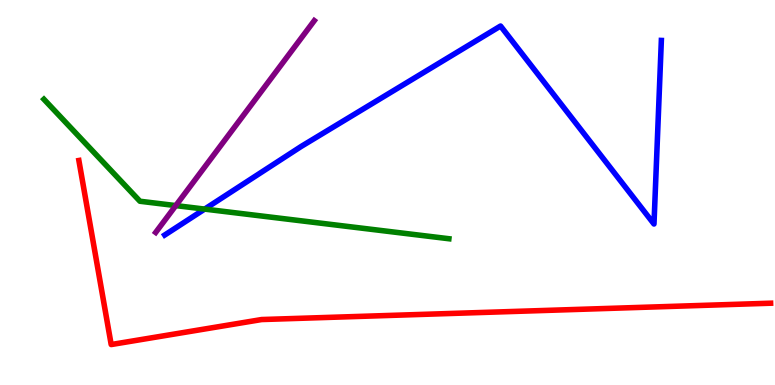[{'lines': ['blue', 'red'], 'intersections': []}, {'lines': ['green', 'red'], 'intersections': []}, {'lines': ['purple', 'red'], 'intersections': []}, {'lines': ['blue', 'green'], 'intersections': [{'x': 2.64, 'y': 4.57}]}, {'lines': ['blue', 'purple'], 'intersections': []}, {'lines': ['green', 'purple'], 'intersections': [{'x': 2.27, 'y': 4.66}]}]